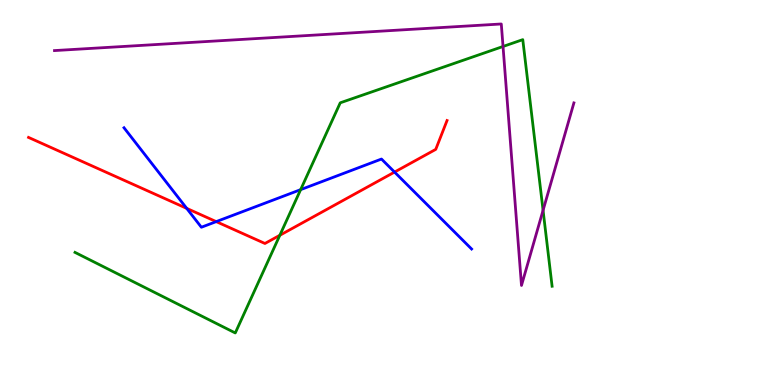[{'lines': ['blue', 'red'], 'intersections': [{'x': 2.41, 'y': 4.59}, {'x': 2.79, 'y': 4.24}, {'x': 5.09, 'y': 5.53}]}, {'lines': ['green', 'red'], 'intersections': [{'x': 3.61, 'y': 3.89}]}, {'lines': ['purple', 'red'], 'intersections': []}, {'lines': ['blue', 'green'], 'intersections': [{'x': 3.88, 'y': 5.07}]}, {'lines': ['blue', 'purple'], 'intersections': []}, {'lines': ['green', 'purple'], 'intersections': [{'x': 6.49, 'y': 8.79}, {'x': 7.01, 'y': 4.54}]}]